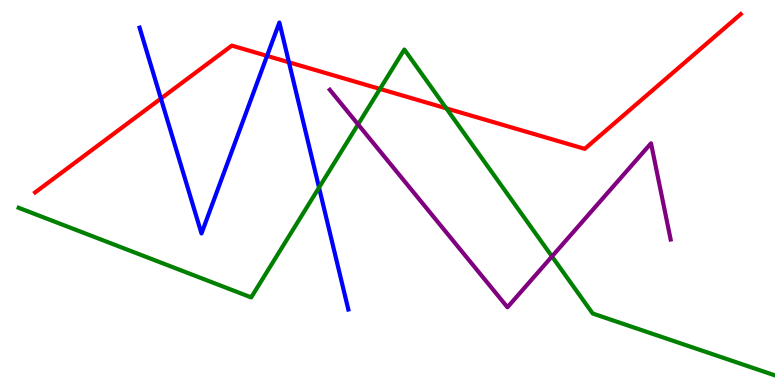[{'lines': ['blue', 'red'], 'intersections': [{'x': 2.08, 'y': 7.44}, {'x': 3.45, 'y': 8.55}, {'x': 3.73, 'y': 8.38}]}, {'lines': ['green', 'red'], 'intersections': [{'x': 4.9, 'y': 7.69}, {'x': 5.76, 'y': 7.19}]}, {'lines': ['purple', 'red'], 'intersections': []}, {'lines': ['blue', 'green'], 'intersections': [{'x': 4.12, 'y': 5.13}]}, {'lines': ['blue', 'purple'], 'intersections': []}, {'lines': ['green', 'purple'], 'intersections': [{'x': 4.62, 'y': 6.77}, {'x': 7.12, 'y': 3.34}]}]